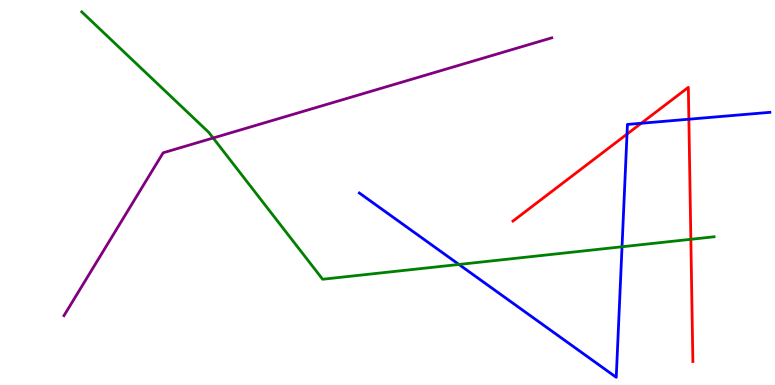[{'lines': ['blue', 'red'], 'intersections': [{'x': 8.09, 'y': 6.52}, {'x': 8.27, 'y': 6.8}, {'x': 8.89, 'y': 6.9}]}, {'lines': ['green', 'red'], 'intersections': [{'x': 8.91, 'y': 3.78}]}, {'lines': ['purple', 'red'], 'intersections': []}, {'lines': ['blue', 'green'], 'intersections': [{'x': 5.92, 'y': 3.13}, {'x': 8.03, 'y': 3.59}]}, {'lines': ['blue', 'purple'], 'intersections': []}, {'lines': ['green', 'purple'], 'intersections': [{'x': 2.75, 'y': 6.42}]}]